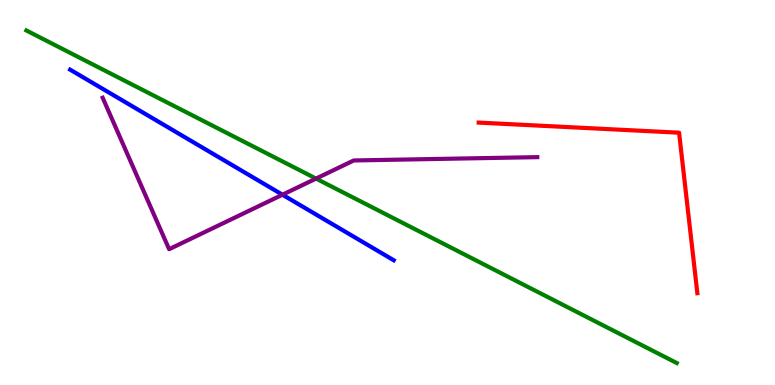[{'lines': ['blue', 'red'], 'intersections': []}, {'lines': ['green', 'red'], 'intersections': []}, {'lines': ['purple', 'red'], 'intersections': []}, {'lines': ['blue', 'green'], 'intersections': []}, {'lines': ['blue', 'purple'], 'intersections': [{'x': 3.64, 'y': 4.94}]}, {'lines': ['green', 'purple'], 'intersections': [{'x': 4.08, 'y': 5.36}]}]